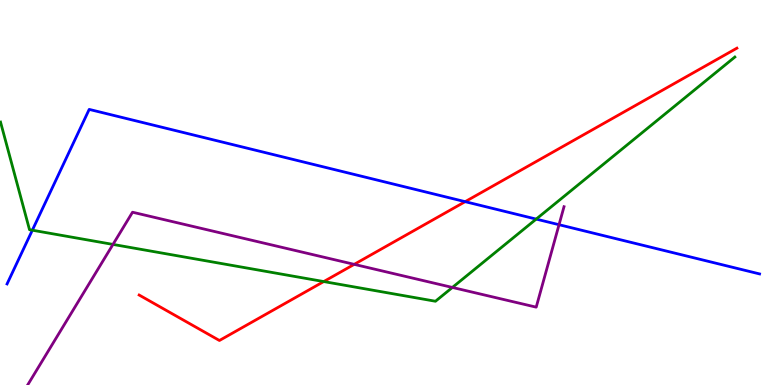[{'lines': ['blue', 'red'], 'intersections': [{'x': 6.0, 'y': 4.76}]}, {'lines': ['green', 'red'], 'intersections': [{'x': 4.18, 'y': 2.69}]}, {'lines': ['purple', 'red'], 'intersections': [{'x': 4.57, 'y': 3.13}]}, {'lines': ['blue', 'green'], 'intersections': [{'x': 0.417, 'y': 4.02}, {'x': 6.92, 'y': 4.31}]}, {'lines': ['blue', 'purple'], 'intersections': [{'x': 7.21, 'y': 4.16}]}, {'lines': ['green', 'purple'], 'intersections': [{'x': 1.46, 'y': 3.65}, {'x': 5.84, 'y': 2.53}]}]